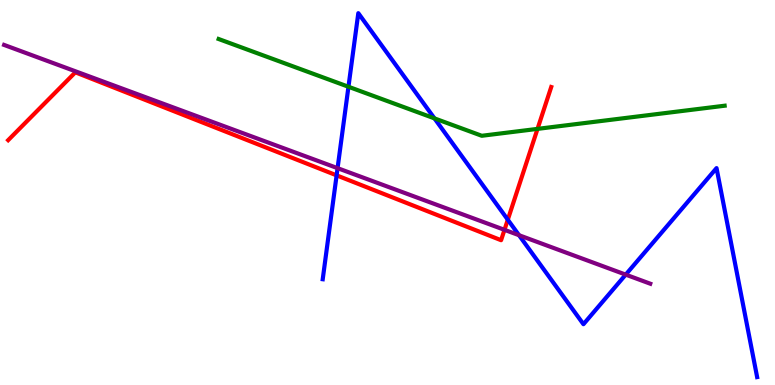[{'lines': ['blue', 'red'], 'intersections': [{'x': 4.34, 'y': 5.45}, {'x': 6.55, 'y': 4.29}]}, {'lines': ['green', 'red'], 'intersections': [{'x': 6.94, 'y': 6.65}]}, {'lines': ['purple', 'red'], 'intersections': [{'x': 6.51, 'y': 4.03}]}, {'lines': ['blue', 'green'], 'intersections': [{'x': 4.5, 'y': 7.75}, {'x': 5.61, 'y': 6.93}]}, {'lines': ['blue', 'purple'], 'intersections': [{'x': 4.36, 'y': 5.63}, {'x': 6.7, 'y': 3.89}, {'x': 8.07, 'y': 2.87}]}, {'lines': ['green', 'purple'], 'intersections': []}]